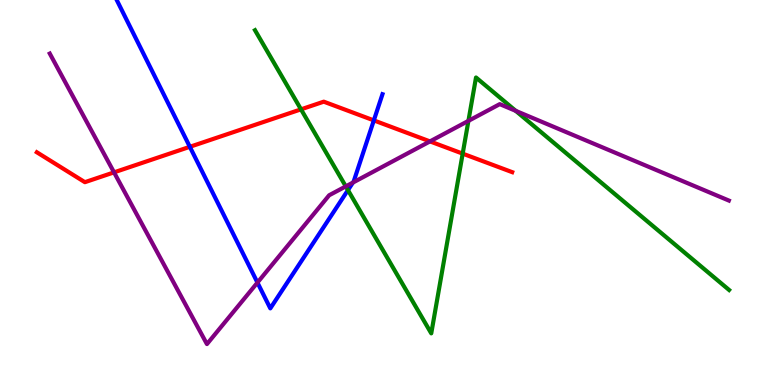[{'lines': ['blue', 'red'], 'intersections': [{'x': 2.45, 'y': 6.19}, {'x': 4.82, 'y': 6.87}]}, {'lines': ['green', 'red'], 'intersections': [{'x': 3.88, 'y': 7.16}, {'x': 5.97, 'y': 6.01}]}, {'lines': ['purple', 'red'], 'intersections': [{'x': 1.47, 'y': 5.52}, {'x': 5.55, 'y': 6.33}]}, {'lines': ['blue', 'green'], 'intersections': [{'x': 4.49, 'y': 5.06}]}, {'lines': ['blue', 'purple'], 'intersections': [{'x': 3.32, 'y': 2.66}, {'x': 4.55, 'y': 5.26}]}, {'lines': ['green', 'purple'], 'intersections': [{'x': 4.46, 'y': 5.16}, {'x': 6.04, 'y': 6.86}, {'x': 6.65, 'y': 7.12}]}]